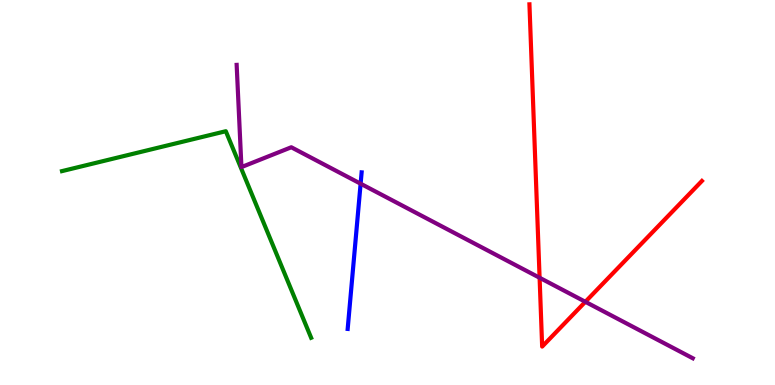[{'lines': ['blue', 'red'], 'intersections': []}, {'lines': ['green', 'red'], 'intersections': []}, {'lines': ['purple', 'red'], 'intersections': [{'x': 6.96, 'y': 2.79}, {'x': 7.55, 'y': 2.16}]}, {'lines': ['blue', 'green'], 'intersections': []}, {'lines': ['blue', 'purple'], 'intersections': [{'x': 4.65, 'y': 5.23}]}, {'lines': ['green', 'purple'], 'intersections': []}]